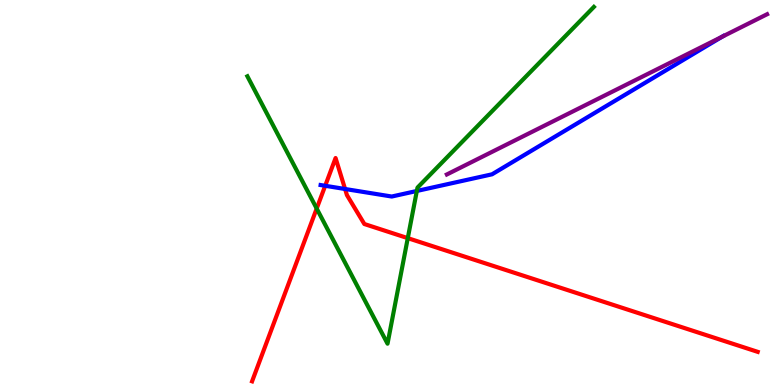[{'lines': ['blue', 'red'], 'intersections': [{'x': 4.2, 'y': 5.17}, {'x': 4.45, 'y': 5.09}]}, {'lines': ['green', 'red'], 'intersections': [{'x': 4.09, 'y': 4.58}, {'x': 5.26, 'y': 3.81}]}, {'lines': ['purple', 'red'], 'intersections': []}, {'lines': ['blue', 'green'], 'intersections': [{'x': 5.38, 'y': 5.04}]}, {'lines': ['blue', 'purple'], 'intersections': [{'x': 9.32, 'y': 9.04}]}, {'lines': ['green', 'purple'], 'intersections': []}]